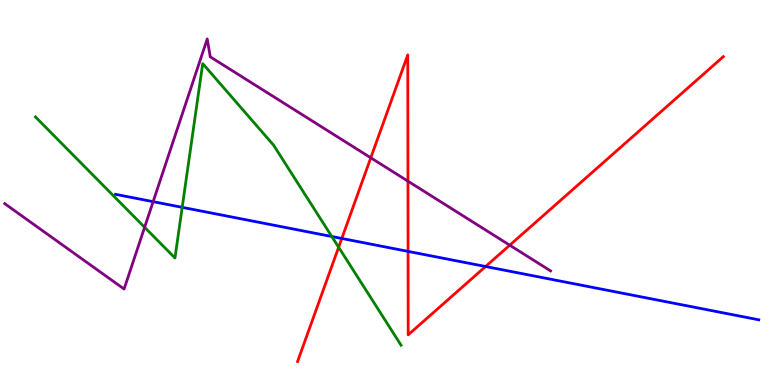[{'lines': ['blue', 'red'], 'intersections': [{'x': 4.41, 'y': 3.81}, {'x': 5.27, 'y': 3.47}, {'x': 6.27, 'y': 3.08}]}, {'lines': ['green', 'red'], 'intersections': [{'x': 4.37, 'y': 3.58}]}, {'lines': ['purple', 'red'], 'intersections': [{'x': 4.78, 'y': 5.9}, {'x': 5.26, 'y': 5.29}, {'x': 6.58, 'y': 3.63}]}, {'lines': ['blue', 'green'], 'intersections': [{'x': 2.35, 'y': 4.61}, {'x': 4.28, 'y': 3.86}]}, {'lines': ['blue', 'purple'], 'intersections': [{'x': 1.98, 'y': 4.76}]}, {'lines': ['green', 'purple'], 'intersections': [{'x': 1.87, 'y': 4.1}]}]